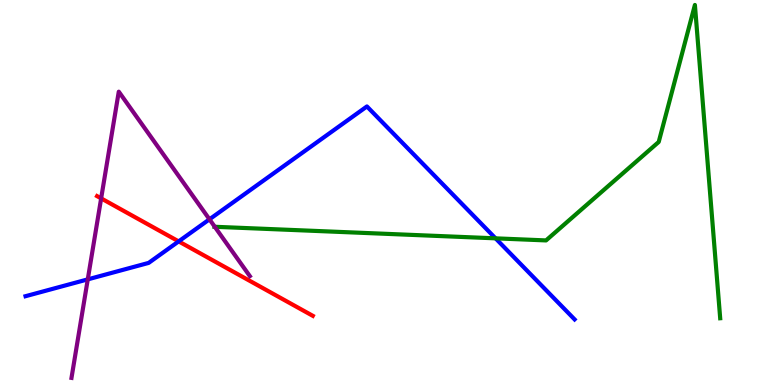[{'lines': ['blue', 'red'], 'intersections': [{'x': 2.31, 'y': 3.73}]}, {'lines': ['green', 'red'], 'intersections': []}, {'lines': ['purple', 'red'], 'intersections': [{'x': 1.31, 'y': 4.85}]}, {'lines': ['blue', 'green'], 'intersections': [{'x': 6.39, 'y': 3.81}]}, {'lines': ['blue', 'purple'], 'intersections': [{'x': 1.13, 'y': 2.74}, {'x': 2.7, 'y': 4.3}]}, {'lines': ['green', 'purple'], 'intersections': [{'x': 2.77, 'y': 4.11}]}]